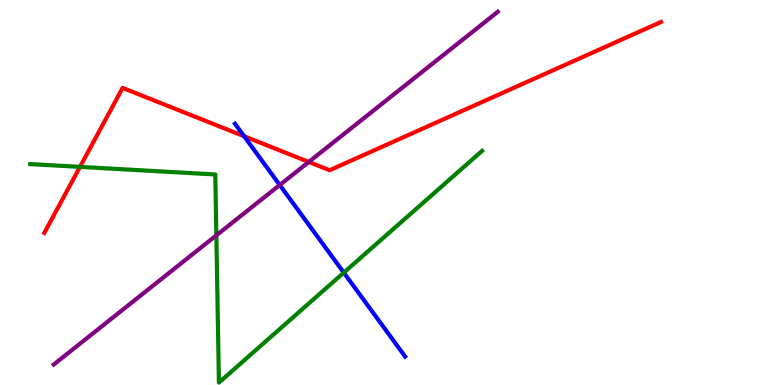[{'lines': ['blue', 'red'], 'intersections': [{'x': 3.15, 'y': 6.46}]}, {'lines': ['green', 'red'], 'intersections': [{'x': 1.03, 'y': 5.67}]}, {'lines': ['purple', 'red'], 'intersections': [{'x': 3.98, 'y': 5.79}]}, {'lines': ['blue', 'green'], 'intersections': [{'x': 4.44, 'y': 2.92}]}, {'lines': ['blue', 'purple'], 'intersections': [{'x': 3.61, 'y': 5.19}]}, {'lines': ['green', 'purple'], 'intersections': [{'x': 2.79, 'y': 3.89}]}]